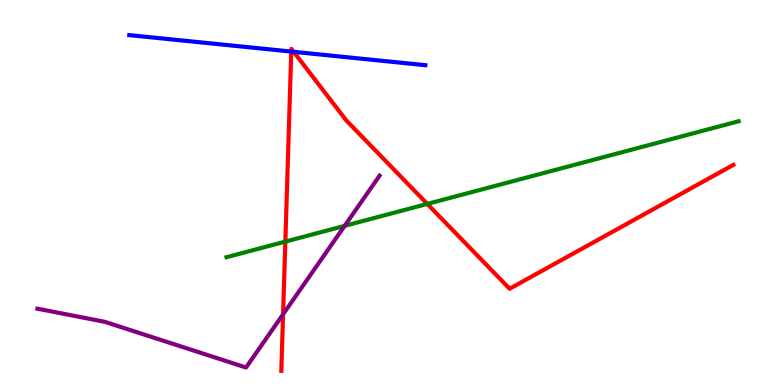[{'lines': ['blue', 'red'], 'intersections': [{'x': 3.76, 'y': 8.66}, {'x': 3.79, 'y': 8.65}]}, {'lines': ['green', 'red'], 'intersections': [{'x': 3.68, 'y': 3.72}, {'x': 5.51, 'y': 4.7}]}, {'lines': ['purple', 'red'], 'intersections': [{'x': 3.65, 'y': 1.84}]}, {'lines': ['blue', 'green'], 'intersections': []}, {'lines': ['blue', 'purple'], 'intersections': []}, {'lines': ['green', 'purple'], 'intersections': [{'x': 4.45, 'y': 4.13}]}]